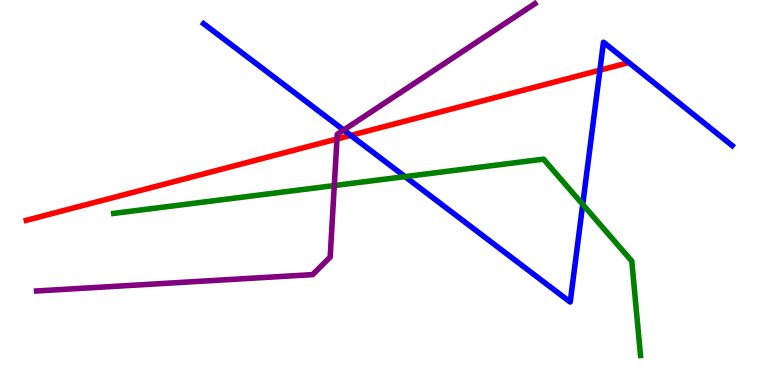[{'lines': ['blue', 'red'], 'intersections': [{'x': 4.53, 'y': 6.48}, {'x': 7.74, 'y': 8.18}]}, {'lines': ['green', 'red'], 'intersections': []}, {'lines': ['purple', 'red'], 'intersections': [{'x': 4.35, 'y': 6.39}]}, {'lines': ['blue', 'green'], 'intersections': [{'x': 5.23, 'y': 5.41}, {'x': 7.52, 'y': 4.69}]}, {'lines': ['blue', 'purple'], 'intersections': [{'x': 4.43, 'y': 6.62}]}, {'lines': ['green', 'purple'], 'intersections': [{'x': 4.31, 'y': 5.18}]}]